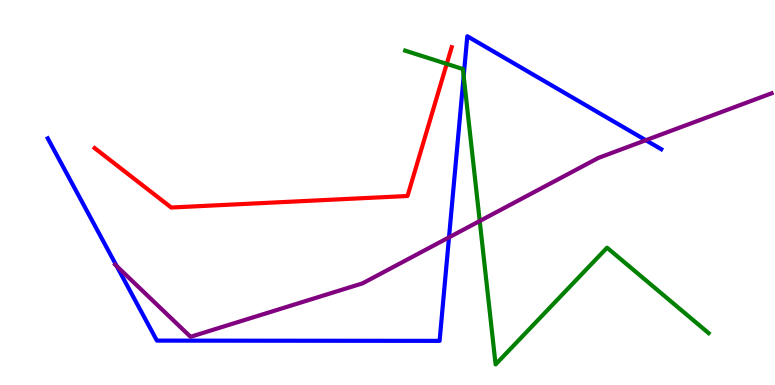[{'lines': ['blue', 'red'], 'intersections': []}, {'lines': ['green', 'red'], 'intersections': [{'x': 5.76, 'y': 8.34}]}, {'lines': ['purple', 'red'], 'intersections': []}, {'lines': ['blue', 'green'], 'intersections': [{'x': 5.98, 'y': 8.02}]}, {'lines': ['blue', 'purple'], 'intersections': [{'x': 1.51, 'y': 3.09}, {'x': 5.79, 'y': 3.83}, {'x': 8.33, 'y': 6.36}]}, {'lines': ['green', 'purple'], 'intersections': [{'x': 6.19, 'y': 4.26}]}]